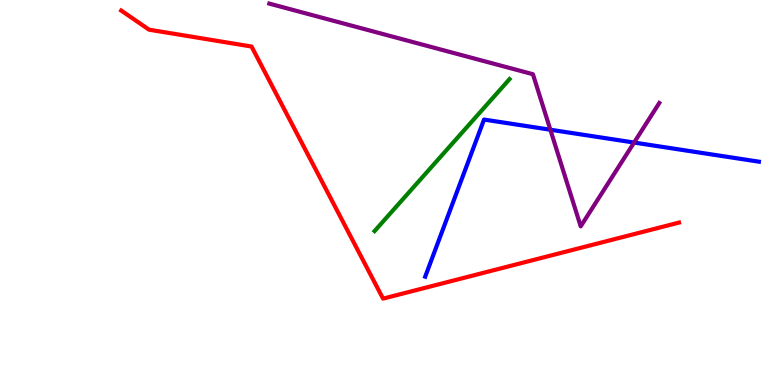[{'lines': ['blue', 'red'], 'intersections': []}, {'lines': ['green', 'red'], 'intersections': []}, {'lines': ['purple', 'red'], 'intersections': []}, {'lines': ['blue', 'green'], 'intersections': []}, {'lines': ['blue', 'purple'], 'intersections': [{'x': 7.1, 'y': 6.63}, {'x': 8.18, 'y': 6.3}]}, {'lines': ['green', 'purple'], 'intersections': []}]